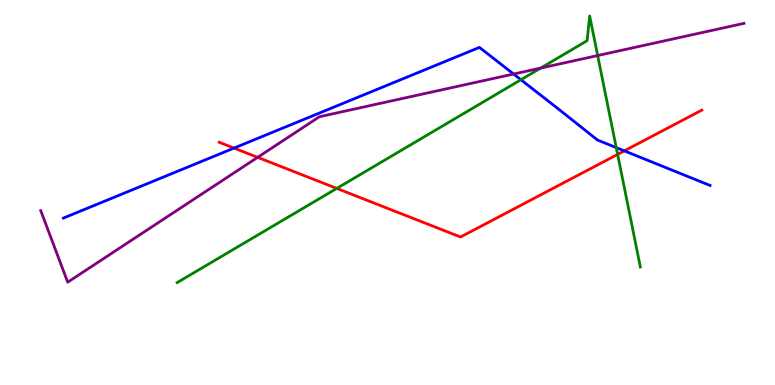[{'lines': ['blue', 'red'], 'intersections': [{'x': 3.02, 'y': 6.15}, {'x': 8.06, 'y': 6.08}]}, {'lines': ['green', 'red'], 'intersections': [{'x': 4.35, 'y': 5.11}, {'x': 7.97, 'y': 5.99}]}, {'lines': ['purple', 'red'], 'intersections': [{'x': 3.32, 'y': 5.91}]}, {'lines': ['blue', 'green'], 'intersections': [{'x': 6.72, 'y': 7.93}, {'x': 7.95, 'y': 6.17}]}, {'lines': ['blue', 'purple'], 'intersections': [{'x': 6.63, 'y': 8.08}]}, {'lines': ['green', 'purple'], 'intersections': [{'x': 6.98, 'y': 8.23}, {'x': 7.71, 'y': 8.56}]}]